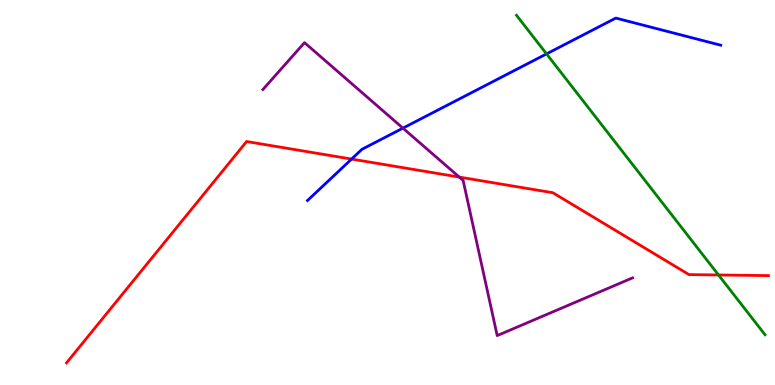[{'lines': ['blue', 'red'], 'intersections': [{'x': 4.54, 'y': 5.87}]}, {'lines': ['green', 'red'], 'intersections': [{'x': 9.27, 'y': 2.86}]}, {'lines': ['purple', 'red'], 'intersections': [{'x': 5.93, 'y': 5.4}]}, {'lines': ['blue', 'green'], 'intersections': [{'x': 7.05, 'y': 8.6}]}, {'lines': ['blue', 'purple'], 'intersections': [{'x': 5.2, 'y': 6.67}]}, {'lines': ['green', 'purple'], 'intersections': []}]